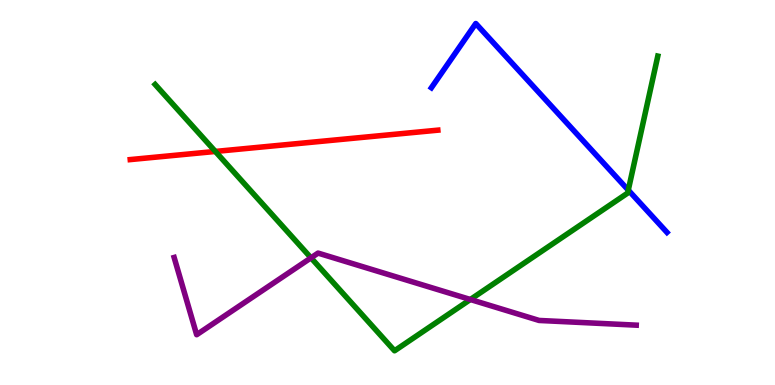[{'lines': ['blue', 'red'], 'intersections': []}, {'lines': ['green', 'red'], 'intersections': [{'x': 2.78, 'y': 6.07}]}, {'lines': ['purple', 'red'], 'intersections': []}, {'lines': ['blue', 'green'], 'intersections': [{'x': 8.11, 'y': 5.06}]}, {'lines': ['blue', 'purple'], 'intersections': []}, {'lines': ['green', 'purple'], 'intersections': [{'x': 4.01, 'y': 3.3}, {'x': 6.07, 'y': 2.22}]}]